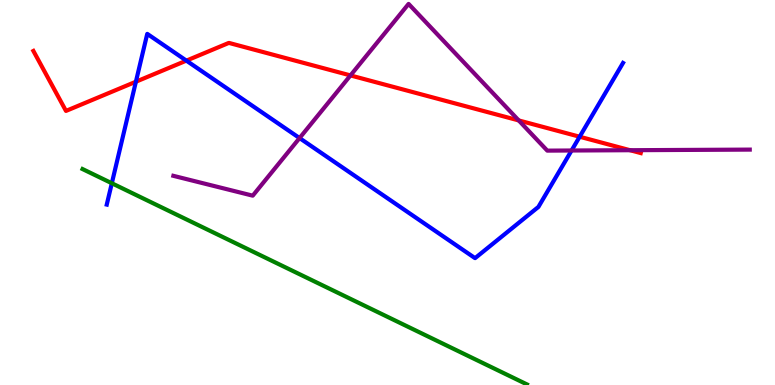[{'lines': ['blue', 'red'], 'intersections': [{'x': 1.75, 'y': 7.88}, {'x': 2.4, 'y': 8.43}, {'x': 7.48, 'y': 6.45}]}, {'lines': ['green', 'red'], 'intersections': []}, {'lines': ['purple', 'red'], 'intersections': [{'x': 4.52, 'y': 8.04}, {'x': 6.69, 'y': 6.87}, {'x': 8.13, 'y': 6.1}]}, {'lines': ['blue', 'green'], 'intersections': [{'x': 1.44, 'y': 5.24}]}, {'lines': ['blue', 'purple'], 'intersections': [{'x': 3.87, 'y': 6.41}, {'x': 7.37, 'y': 6.09}]}, {'lines': ['green', 'purple'], 'intersections': []}]